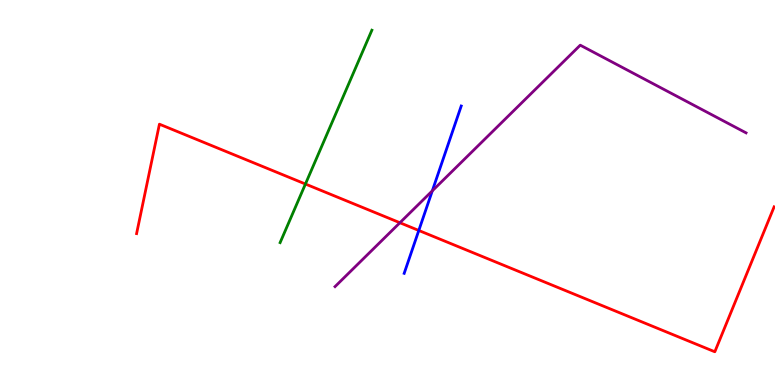[{'lines': ['blue', 'red'], 'intersections': [{'x': 5.4, 'y': 4.01}]}, {'lines': ['green', 'red'], 'intersections': [{'x': 3.94, 'y': 5.22}]}, {'lines': ['purple', 'red'], 'intersections': [{'x': 5.16, 'y': 4.21}]}, {'lines': ['blue', 'green'], 'intersections': []}, {'lines': ['blue', 'purple'], 'intersections': [{'x': 5.58, 'y': 5.04}]}, {'lines': ['green', 'purple'], 'intersections': []}]